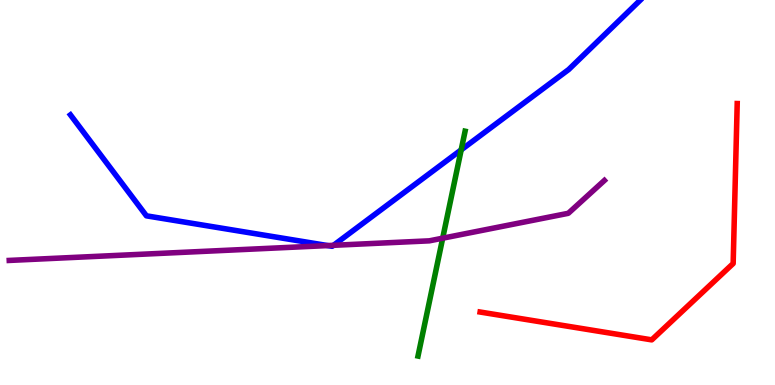[{'lines': ['blue', 'red'], 'intersections': []}, {'lines': ['green', 'red'], 'intersections': []}, {'lines': ['purple', 'red'], 'intersections': []}, {'lines': ['blue', 'green'], 'intersections': [{'x': 5.95, 'y': 6.11}]}, {'lines': ['blue', 'purple'], 'intersections': [{'x': 4.23, 'y': 3.62}, {'x': 4.3, 'y': 3.63}]}, {'lines': ['green', 'purple'], 'intersections': [{'x': 5.71, 'y': 3.81}]}]